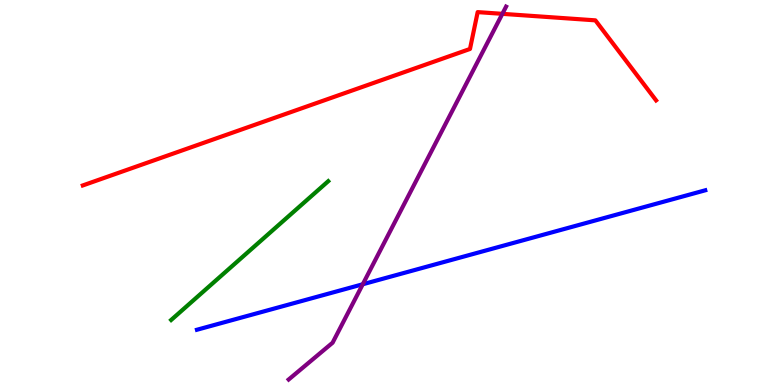[{'lines': ['blue', 'red'], 'intersections': []}, {'lines': ['green', 'red'], 'intersections': []}, {'lines': ['purple', 'red'], 'intersections': [{'x': 6.48, 'y': 9.64}]}, {'lines': ['blue', 'green'], 'intersections': []}, {'lines': ['blue', 'purple'], 'intersections': [{'x': 4.68, 'y': 2.62}]}, {'lines': ['green', 'purple'], 'intersections': []}]